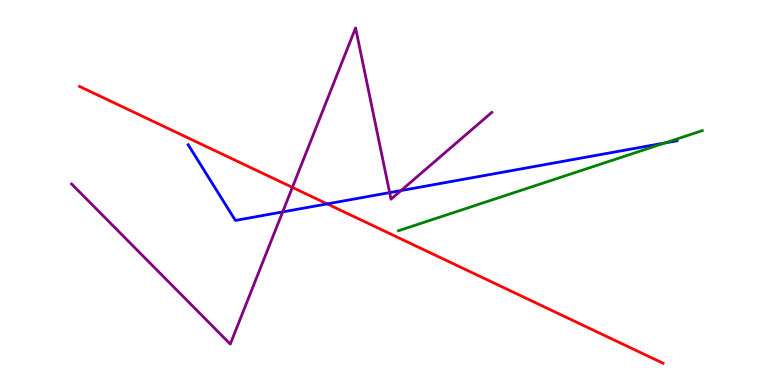[{'lines': ['blue', 'red'], 'intersections': [{'x': 4.22, 'y': 4.7}]}, {'lines': ['green', 'red'], 'intersections': []}, {'lines': ['purple', 'red'], 'intersections': [{'x': 3.77, 'y': 5.13}]}, {'lines': ['blue', 'green'], 'intersections': [{'x': 8.58, 'y': 6.29}]}, {'lines': ['blue', 'purple'], 'intersections': [{'x': 3.65, 'y': 4.5}, {'x': 5.03, 'y': 5.0}, {'x': 5.17, 'y': 5.05}]}, {'lines': ['green', 'purple'], 'intersections': []}]